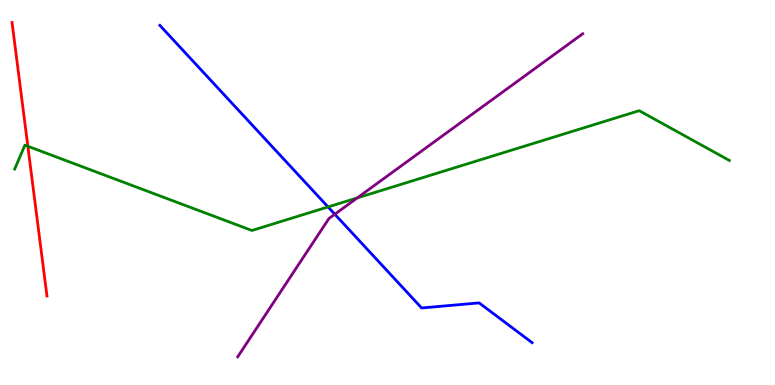[{'lines': ['blue', 'red'], 'intersections': []}, {'lines': ['green', 'red'], 'intersections': [{'x': 0.359, 'y': 6.2}]}, {'lines': ['purple', 'red'], 'intersections': []}, {'lines': ['blue', 'green'], 'intersections': [{'x': 4.23, 'y': 4.62}]}, {'lines': ['blue', 'purple'], 'intersections': [{'x': 4.32, 'y': 4.44}]}, {'lines': ['green', 'purple'], 'intersections': [{'x': 4.61, 'y': 4.86}]}]